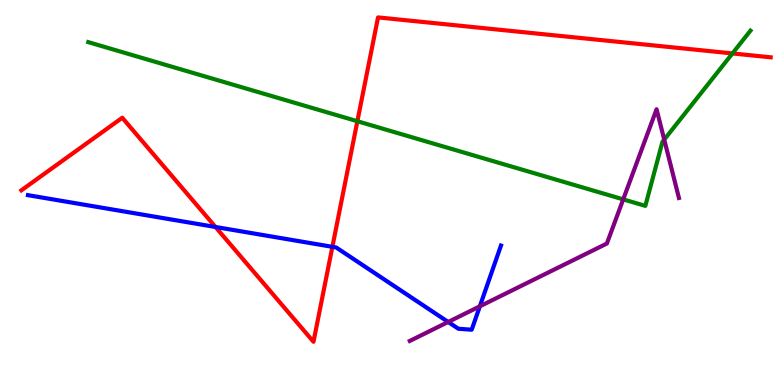[{'lines': ['blue', 'red'], 'intersections': [{'x': 2.78, 'y': 4.1}, {'x': 4.29, 'y': 3.59}]}, {'lines': ['green', 'red'], 'intersections': [{'x': 4.61, 'y': 6.85}, {'x': 9.45, 'y': 8.61}]}, {'lines': ['purple', 'red'], 'intersections': []}, {'lines': ['blue', 'green'], 'intersections': []}, {'lines': ['blue', 'purple'], 'intersections': [{'x': 5.78, 'y': 1.64}, {'x': 6.19, 'y': 2.04}]}, {'lines': ['green', 'purple'], 'intersections': [{'x': 8.04, 'y': 4.82}, {'x': 8.57, 'y': 6.37}]}]